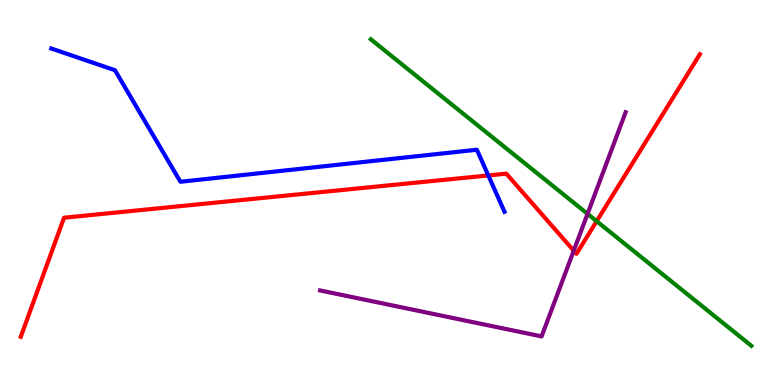[{'lines': ['blue', 'red'], 'intersections': [{'x': 6.3, 'y': 5.44}]}, {'lines': ['green', 'red'], 'intersections': [{'x': 7.7, 'y': 4.25}]}, {'lines': ['purple', 'red'], 'intersections': [{'x': 7.4, 'y': 3.49}]}, {'lines': ['blue', 'green'], 'intersections': []}, {'lines': ['blue', 'purple'], 'intersections': []}, {'lines': ['green', 'purple'], 'intersections': [{'x': 7.58, 'y': 4.45}]}]